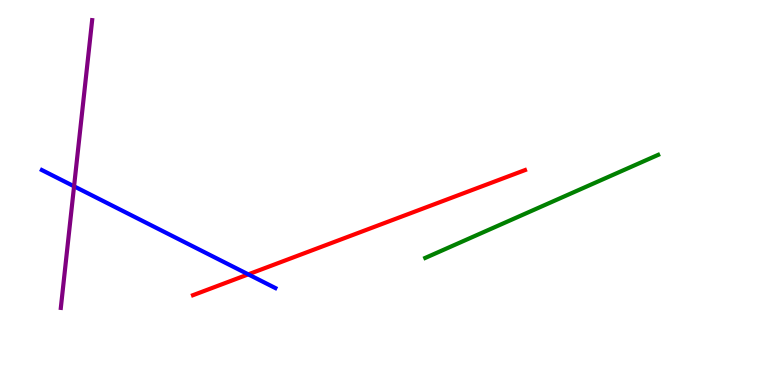[{'lines': ['blue', 'red'], 'intersections': [{'x': 3.2, 'y': 2.87}]}, {'lines': ['green', 'red'], 'intersections': []}, {'lines': ['purple', 'red'], 'intersections': []}, {'lines': ['blue', 'green'], 'intersections': []}, {'lines': ['blue', 'purple'], 'intersections': [{'x': 0.956, 'y': 5.16}]}, {'lines': ['green', 'purple'], 'intersections': []}]